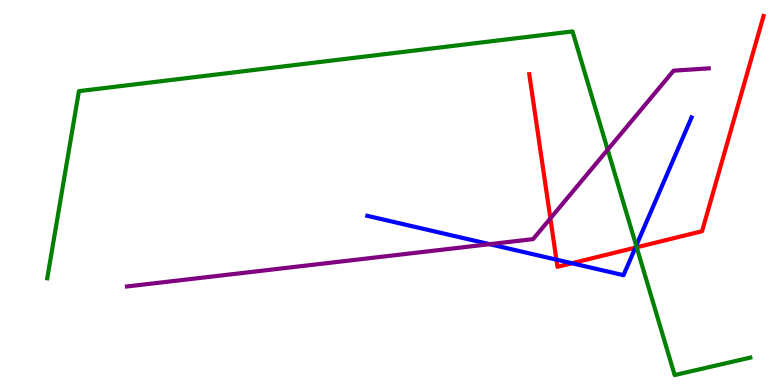[{'lines': ['blue', 'red'], 'intersections': [{'x': 7.18, 'y': 3.26}, {'x': 7.38, 'y': 3.16}, {'x': 8.2, 'y': 3.57}]}, {'lines': ['green', 'red'], 'intersections': [{'x': 8.22, 'y': 3.58}]}, {'lines': ['purple', 'red'], 'intersections': [{'x': 7.1, 'y': 4.33}]}, {'lines': ['blue', 'green'], 'intersections': [{'x': 8.21, 'y': 3.62}]}, {'lines': ['blue', 'purple'], 'intersections': [{'x': 6.32, 'y': 3.66}]}, {'lines': ['green', 'purple'], 'intersections': [{'x': 7.84, 'y': 6.11}]}]